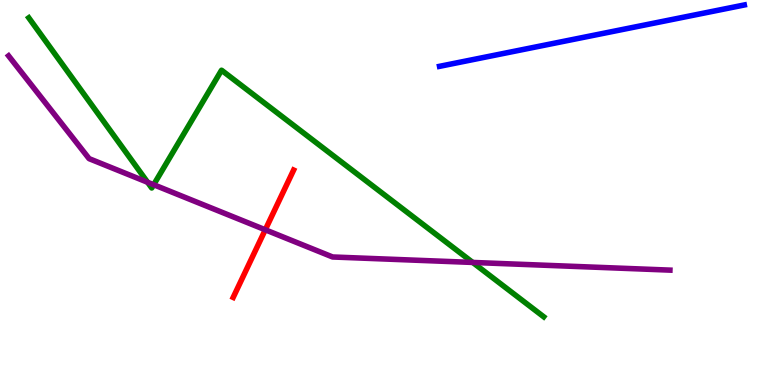[{'lines': ['blue', 'red'], 'intersections': []}, {'lines': ['green', 'red'], 'intersections': []}, {'lines': ['purple', 'red'], 'intersections': [{'x': 3.42, 'y': 4.03}]}, {'lines': ['blue', 'green'], 'intersections': []}, {'lines': ['blue', 'purple'], 'intersections': []}, {'lines': ['green', 'purple'], 'intersections': [{'x': 1.9, 'y': 5.27}, {'x': 1.98, 'y': 5.2}, {'x': 6.1, 'y': 3.18}]}]